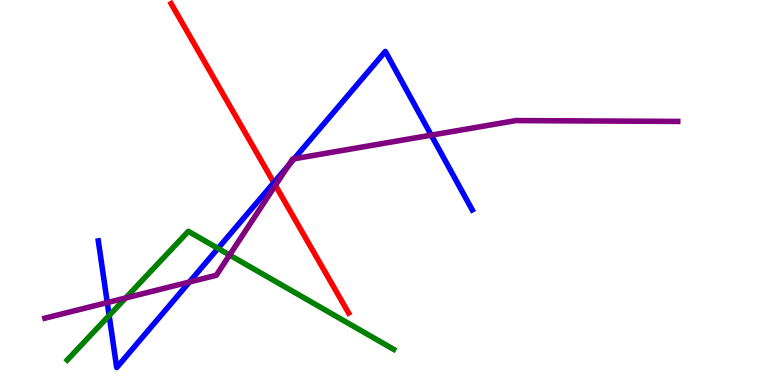[{'lines': ['blue', 'red'], 'intersections': [{'x': 3.53, 'y': 5.26}]}, {'lines': ['green', 'red'], 'intersections': []}, {'lines': ['purple', 'red'], 'intersections': [{'x': 3.55, 'y': 5.19}]}, {'lines': ['blue', 'green'], 'intersections': [{'x': 1.41, 'y': 1.8}, {'x': 2.81, 'y': 3.55}]}, {'lines': ['blue', 'purple'], 'intersections': [{'x': 1.38, 'y': 2.14}, {'x': 2.44, 'y': 2.67}, {'x': 3.72, 'y': 5.7}, {'x': 3.8, 'y': 5.88}, {'x': 5.56, 'y': 6.49}]}, {'lines': ['green', 'purple'], 'intersections': [{'x': 1.62, 'y': 2.26}, {'x': 2.96, 'y': 3.38}]}]